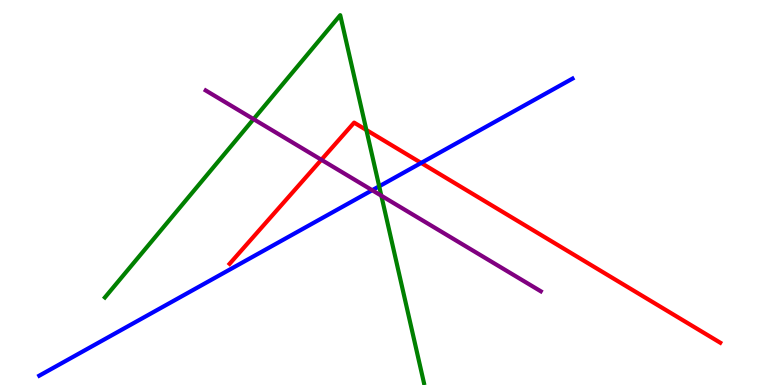[{'lines': ['blue', 'red'], 'intersections': [{'x': 5.43, 'y': 5.77}]}, {'lines': ['green', 'red'], 'intersections': [{'x': 4.73, 'y': 6.62}]}, {'lines': ['purple', 'red'], 'intersections': [{'x': 4.15, 'y': 5.85}]}, {'lines': ['blue', 'green'], 'intersections': [{'x': 4.89, 'y': 5.16}]}, {'lines': ['blue', 'purple'], 'intersections': [{'x': 4.8, 'y': 5.06}]}, {'lines': ['green', 'purple'], 'intersections': [{'x': 3.27, 'y': 6.91}, {'x': 4.92, 'y': 4.92}]}]